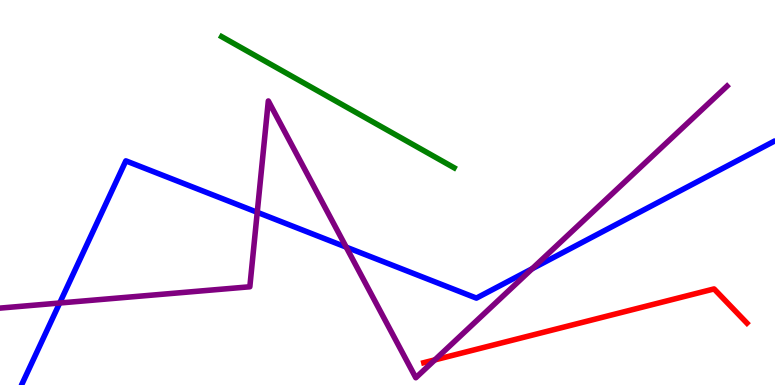[{'lines': ['blue', 'red'], 'intersections': []}, {'lines': ['green', 'red'], 'intersections': []}, {'lines': ['purple', 'red'], 'intersections': [{'x': 5.61, 'y': 0.652}]}, {'lines': ['blue', 'green'], 'intersections': []}, {'lines': ['blue', 'purple'], 'intersections': [{'x': 0.77, 'y': 2.13}, {'x': 3.32, 'y': 4.49}, {'x': 4.47, 'y': 3.58}, {'x': 6.87, 'y': 3.02}]}, {'lines': ['green', 'purple'], 'intersections': []}]